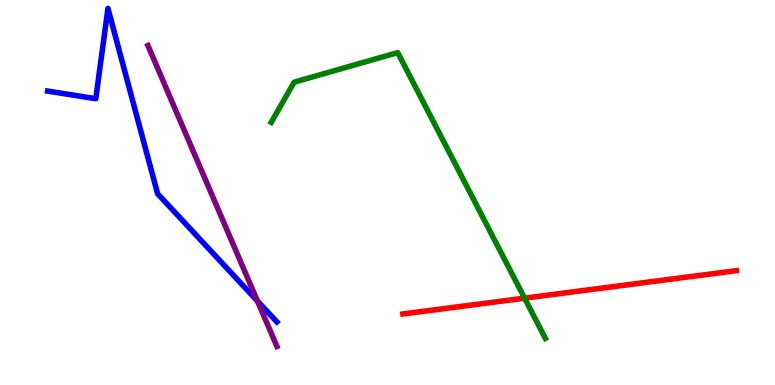[{'lines': ['blue', 'red'], 'intersections': []}, {'lines': ['green', 'red'], 'intersections': [{'x': 6.77, 'y': 2.26}]}, {'lines': ['purple', 'red'], 'intersections': []}, {'lines': ['blue', 'green'], 'intersections': []}, {'lines': ['blue', 'purple'], 'intersections': [{'x': 3.32, 'y': 2.18}]}, {'lines': ['green', 'purple'], 'intersections': []}]